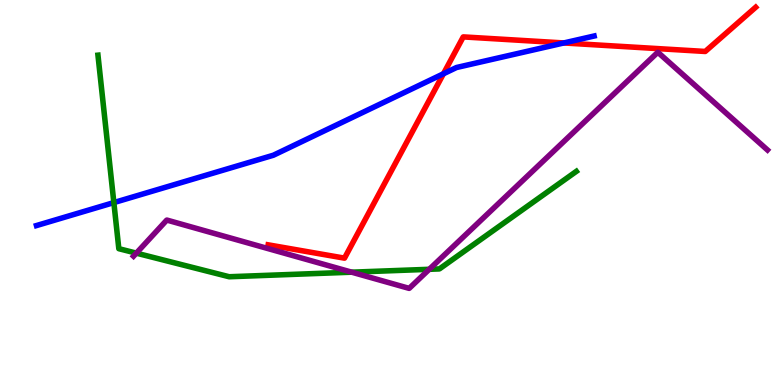[{'lines': ['blue', 'red'], 'intersections': [{'x': 5.72, 'y': 8.08}, {'x': 7.28, 'y': 8.88}]}, {'lines': ['green', 'red'], 'intersections': []}, {'lines': ['purple', 'red'], 'intersections': []}, {'lines': ['blue', 'green'], 'intersections': [{'x': 1.47, 'y': 4.74}]}, {'lines': ['blue', 'purple'], 'intersections': []}, {'lines': ['green', 'purple'], 'intersections': [{'x': 1.76, 'y': 3.42}, {'x': 4.54, 'y': 2.93}, {'x': 5.54, 'y': 3.01}]}]